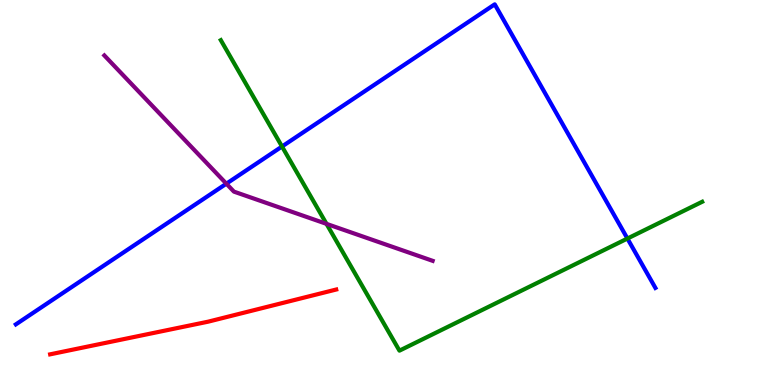[{'lines': ['blue', 'red'], 'intersections': []}, {'lines': ['green', 'red'], 'intersections': []}, {'lines': ['purple', 'red'], 'intersections': []}, {'lines': ['blue', 'green'], 'intersections': [{'x': 3.64, 'y': 6.19}, {'x': 8.1, 'y': 3.8}]}, {'lines': ['blue', 'purple'], 'intersections': [{'x': 2.92, 'y': 5.23}]}, {'lines': ['green', 'purple'], 'intersections': [{'x': 4.21, 'y': 4.19}]}]